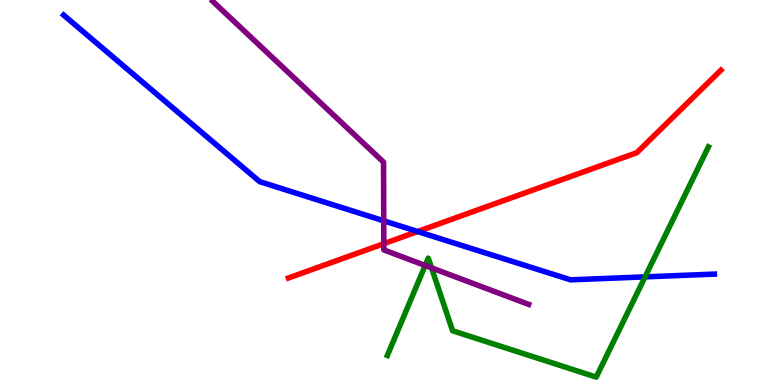[{'lines': ['blue', 'red'], 'intersections': [{'x': 5.39, 'y': 3.99}]}, {'lines': ['green', 'red'], 'intersections': []}, {'lines': ['purple', 'red'], 'intersections': [{'x': 4.95, 'y': 3.67}]}, {'lines': ['blue', 'green'], 'intersections': [{'x': 8.32, 'y': 2.81}]}, {'lines': ['blue', 'purple'], 'intersections': [{'x': 4.95, 'y': 4.26}]}, {'lines': ['green', 'purple'], 'intersections': [{'x': 5.49, 'y': 3.1}, {'x': 5.57, 'y': 3.04}]}]